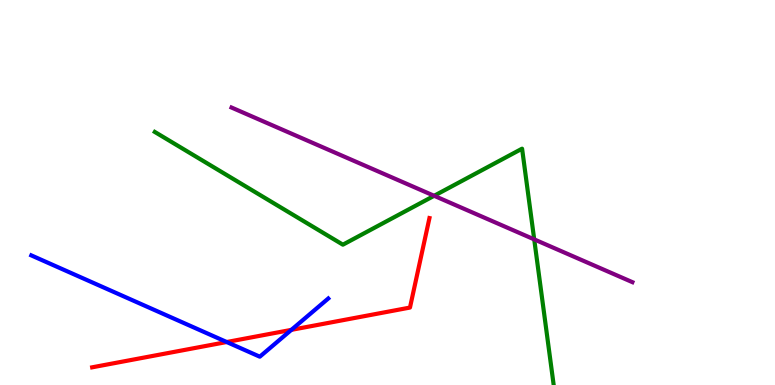[{'lines': ['blue', 'red'], 'intersections': [{'x': 2.93, 'y': 1.12}, {'x': 3.76, 'y': 1.43}]}, {'lines': ['green', 'red'], 'intersections': []}, {'lines': ['purple', 'red'], 'intersections': []}, {'lines': ['blue', 'green'], 'intersections': []}, {'lines': ['blue', 'purple'], 'intersections': []}, {'lines': ['green', 'purple'], 'intersections': [{'x': 5.6, 'y': 4.91}, {'x': 6.89, 'y': 3.78}]}]